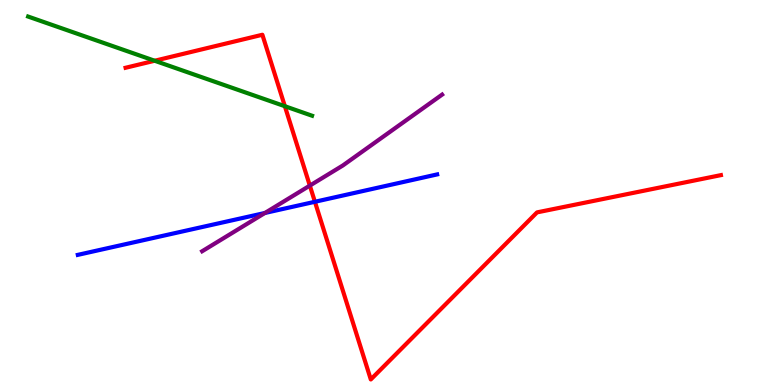[{'lines': ['blue', 'red'], 'intersections': [{'x': 4.06, 'y': 4.76}]}, {'lines': ['green', 'red'], 'intersections': [{'x': 2.0, 'y': 8.42}, {'x': 3.68, 'y': 7.24}]}, {'lines': ['purple', 'red'], 'intersections': [{'x': 4.0, 'y': 5.18}]}, {'lines': ['blue', 'green'], 'intersections': []}, {'lines': ['blue', 'purple'], 'intersections': [{'x': 3.42, 'y': 4.47}]}, {'lines': ['green', 'purple'], 'intersections': []}]